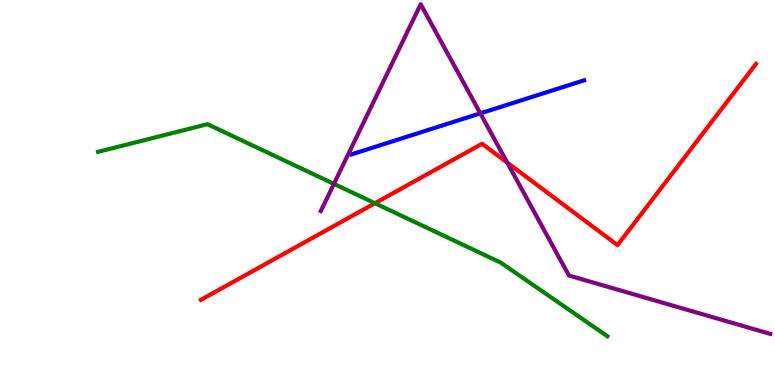[{'lines': ['blue', 'red'], 'intersections': []}, {'lines': ['green', 'red'], 'intersections': [{'x': 4.84, 'y': 4.72}]}, {'lines': ['purple', 'red'], 'intersections': [{'x': 6.54, 'y': 5.78}]}, {'lines': ['blue', 'green'], 'intersections': []}, {'lines': ['blue', 'purple'], 'intersections': [{'x': 6.2, 'y': 7.06}]}, {'lines': ['green', 'purple'], 'intersections': [{'x': 4.31, 'y': 5.22}]}]